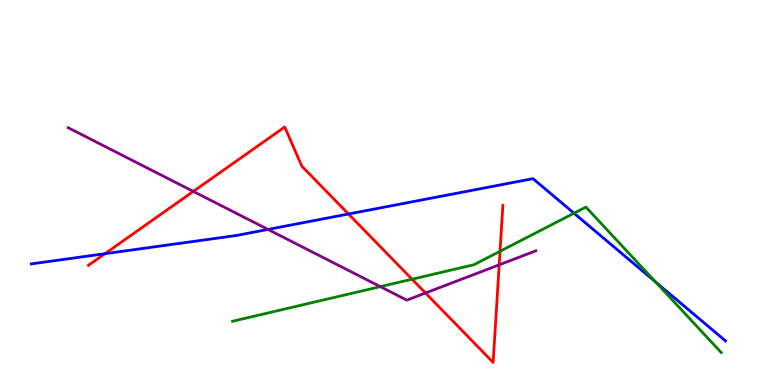[{'lines': ['blue', 'red'], 'intersections': [{'x': 1.35, 'y': 3.41}, {'x': 4.5, 'y': 4.44}]}, {'lines': ['green', 'red'], 'intersections': [{'x': 5.32, 'y': 2.75}, {'x': 6.45, 'y': 3.47}]}, {'lines': ['purple', 'red'], 'intersections': [{'x': 2.49, 'y': 5.03}, {'x': 5.49, 'y': 2.39}, {'x': 6.44, 'y': 3.12}]}, {'lines': ['blue', 'green'], 'intersections': [{'x': 7.41, 'y': 4.46}, {'x': 8.46, 'y': 2.68}]}, {'lines': ['blue', 'purple'], 'intersections': [{'x': 3.46, 'y': 4.04}]}, {'lines': ['green', 'purple'], 'intersections': [{'x': 4.91, 'y': 2.55}]}]